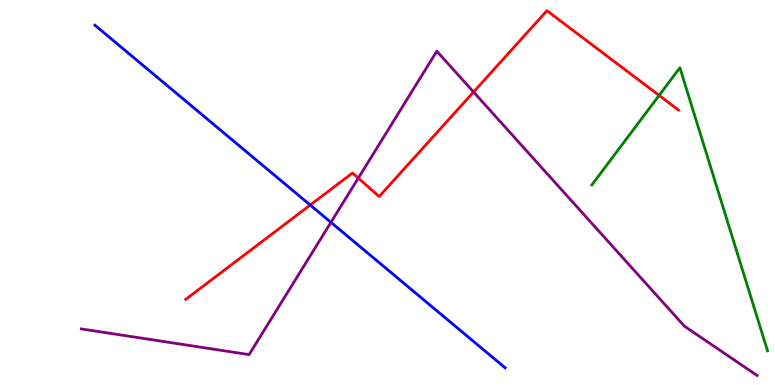[{'lines': ['blue', 'red'], 'intersections': [{'x': 4.0, 'y': 4.67}]}, {'lines': ['green', 'red'], 'intersections': [{'x': 8.5, 'y': 7.52}]}, {'lines': ['purple', 'red'], 'intersections': [{'x': 4.62, 'y': 5.37}, {'x': 6.11, 'y': 7.61}]}, {'lines': ['blue', 'green'], 'intersections': []}, {'lines': ['blue', 'purple'], 'intersections': [{'x': 4.27, 'y': 4.22}]}, {'lines': ['green', 'purple'], 'intersections': []}]